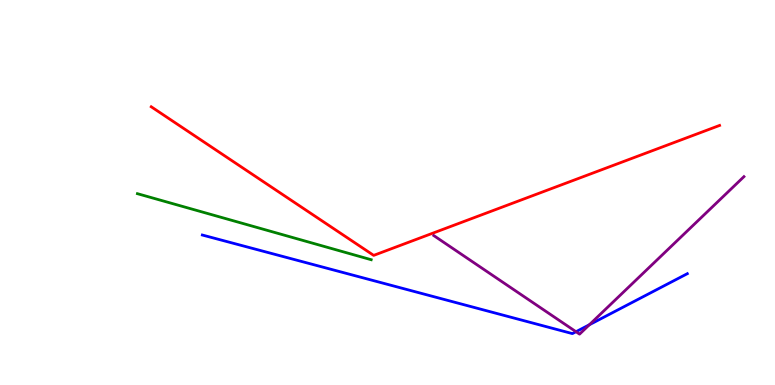[{'lines': ['blue', 'red'], 'intersections': []}, {'lines': ['green', 'red'], 'intersections': []}, {'lines': ['purple', 'red'], 'intersections': []}, {'lines': ['blue', 'green'], 'intersections': []}, {'lines': ['blue', 'purple'], 'intersections': [{'x': 7.43, 'y': 1.38}, {'x': 7.61, 'y': 1.57}]}, {'lines': ['green', 'purple'], 'intersections': []}]